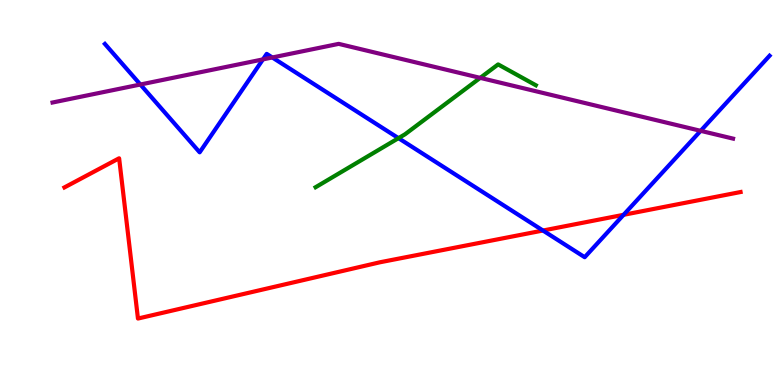[{'lines': ['blue', 'red'], 'intersections': [{'x': 7.01, 'y': 4.01}, {'x': 8.05, 'y': 4.42}]}, {'lines': ['green', 'red'], 'intersections': []}, {'lines': ['purple', 'red'], 'intersections': []}, {'lines': ['blue', 'green'], 'intersections': [{'x': 5.14, 'y': 6.41}]}, {'lines': ['blue', 'purple'], 'intersections': [{'x': 1.81, 'y': 7.8}, {'x': 3.39, 'y': 8.46}, {'x': 3.51, 'y': 8.51}, {'x': 9.04, 'y': 6.6}]}, {'lines': ['green', 'purple'], 'intersections': [{'x': 6.2, 'y': 7.98}]}]